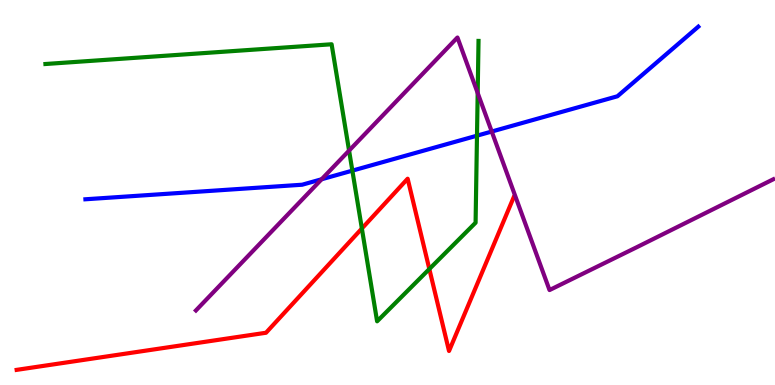[{'lines': ['blue', 'red'], 'intersections': []}, {'lines': ['green', 'red'], 'intersections': [{'x': 4.67, 'y': 4.06}, {'x': 5.54, 'y': 3.01}]}, {'lines': ['purple', 'red'], 'intersections': []}, {'lines': ['blue', 'green'], 'intersections': [{'x': 4.55, 'y': 5.57}, {'x': 6.15, 'y': 6.48}]}, {'lines': ['blue', 'purple'], 'intersections': [{'x': 4.15, 'y': 5.34}, {'x': 6.34, 'y': 6.58}]}, {'lines': ['green', 'purple'], 'intersections': [{'x': 4.5, 'y': 6.09}, {'x': 6.16, 'y': 7.58}]}]